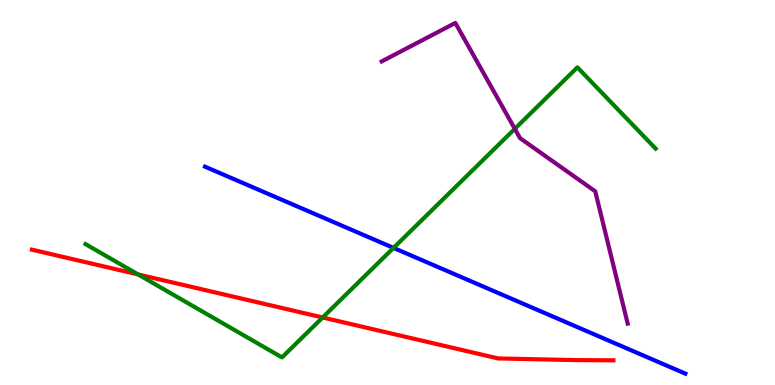[{'lines': ['blue', 'red'], 'intersections': []}, {'lines': ['green', 'red'], 'intersections': [{'x': 1.78, 'y': 2.87}, {'x': 4.16, 'y': 1.75}]}, {'lines': ['purple', 'red'], 'intersections': []}, {'lines': ['blue', 'green'], 'intersections': [{'x': 5.08, 'y': 3.56}]}, {'lines': ['blue', 'purple'], 'intersections': []}, {'lines': ['green', 'purple'], 'intersections': [{'x': 6.64, 'y': 6.65}]}]